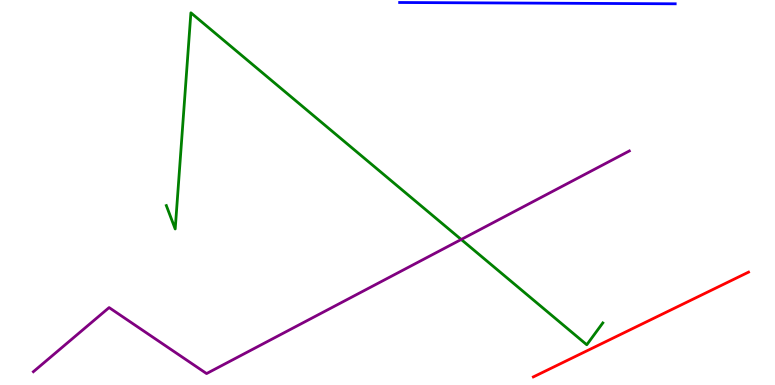[{'lines': ['blue', 'red'], 'intersections': []}, {'lines': ['green', 'red'], 'intersections': []}, {'lines': ['purple', 'red'], 'intersections': []}, {'lines': ['blue', 'green'], 'intersections': []}, {'lines': ['blue', 'purple'], 'intersections': []}, {'lines': ['green', 'purple'], 'intersections': [{'x': 5.95, 'y': 3.78}]}]